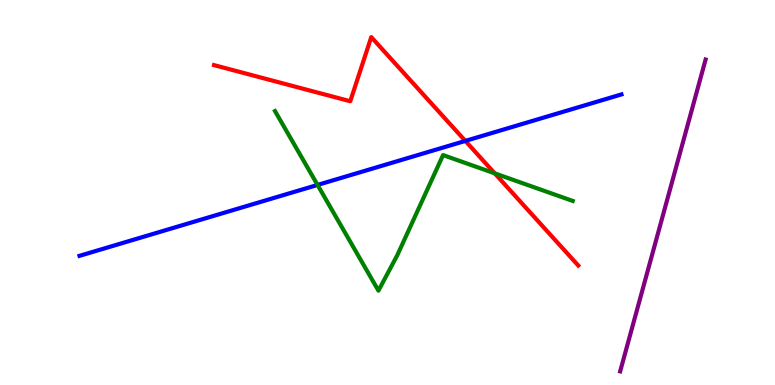[{'lines': ['blue', 'red'], 'intersections': [{'x': 6.0, 'y': 6.34}]}, {'lines': ['green', 'red'], 'intersections': [{'x': 6.38, 'y': 5.5}]}, {'lines': ['purple', 'red'], 'intersections': []}, {'lines': ['blue', 'green'], 'intersections': [{'x': 4.1, 'y': 5.2}]}, {'lines': ['blue', 'purple'], 'intersections': []}, {'lines': ['green', 'purple'], 'intersections': []}]